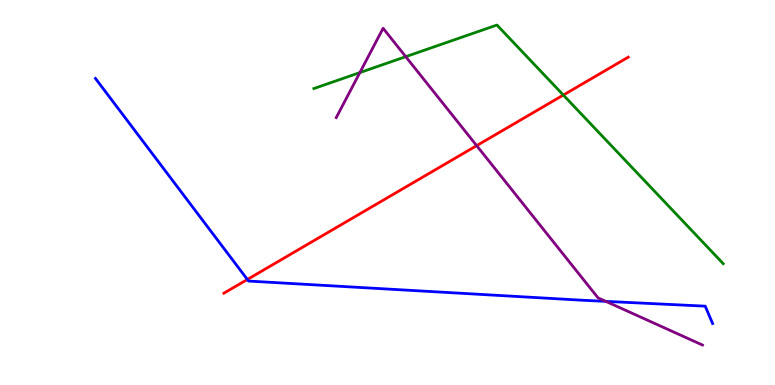[{'lines': ['blue', 'red'], 'intersections': [{'x': 3.19, 'y': 2.74}]}, {'lines': ['green', 'red'], 'intersections': [{'x': 7.27, 'y': 7.53}]}, {'lines': ['purple', 'red'], 'intersections': [{'x': 6.15, 'y': 6.22}]}, {'lines': ['blue', 'green'], 'intersections': []}, {'lines': ['blue', 'purple'], 'intersections': [{'x': 7.82, 'y': 2.17}]}, {'lines': ['green', 'purple'], 'intersections': [{'x': 4.64, 'y': 8.11}, {'x': 5.24, 'y': 8.53}]}]